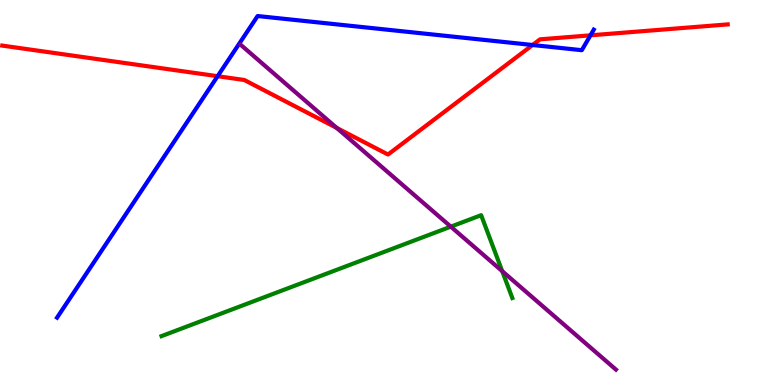[{'lines': ['blue', 'red'], 'intersections': [{'x': 2.81, 'y': 8.02}, {'x': 6.87, 'y': 8.83}, {'x': 7.62, 'y': 9.08}]}, {'lines': ['green', 'red'], 'intersections': []}, {'lines': ['purple', 'red'], 'intersections': [{'x': 4.35, 'y': 6.68}]}, {'lines': ['blue', 'green'], 'intersections': []}, {'lines': ['blue', 'purple'], 'intersections': []}, {'lines': ['green', 'purple'], 'intersections': [{'x': 5.82, 'y': 4.11}, {'x': 6.48, 'y': 2.96}]}]